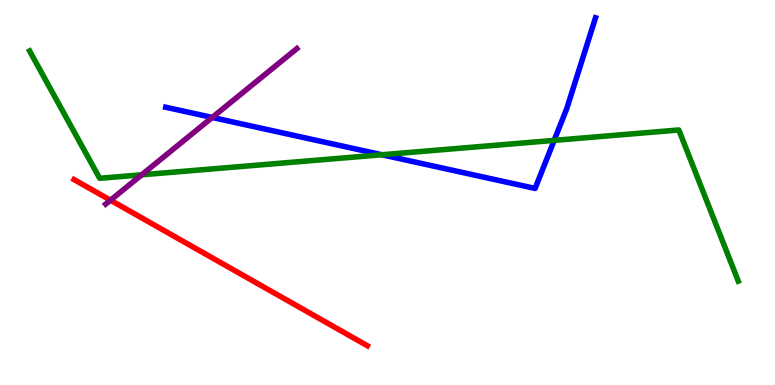[{'lines': ['blue', 'red'], 'intersections': []}, {'lines': ['green', 'red'], 'intersections': []}, {'lines': ['purple', 'red'], 'intersections': [{'x': 1.43, 'y': 4.8}]}, {'lines': ['blue', 'green'], 'intersections': [{'x': 4.93, 'y': 5.98}, {'x': 7.15, 'y': 6.35}]}, {'lines': ['blue', 'purple'], 'intersections': [{'x': 2.74, 'y': 6.95}]}, {'lines': ['green', 'purple'], 'intersections': [{'x': 1.83, 'y': 5.46}]}]